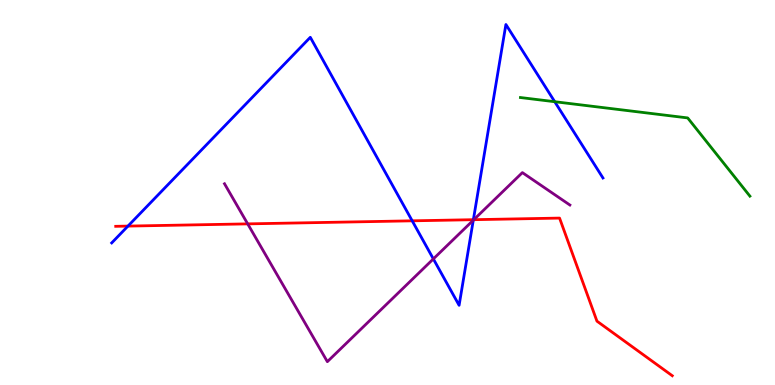[{'lines': ['blue', 'red'], 'intersections': [{'x': 1.65, 'y': 4.13}, {'x': 5.32, 'y': 4.26}, {'x': 6.11, 'y': 4.29}]}, {'lines': ['green', 'red'], 'intersections': []}, {'lines': ['purple', 'red'], 'intersections': [{'x': 3.2, 'y': 4.19}, {'x': 6.11, 'y': 4.29}]}, {'lines': ['blue', 'green'], 'intersections': [{'x': 7.16, 'y': 7.36}]}, {'lines': ['blue', 'purple'], 'intersections': [{'x': 5.59, 'y': 3.27}, {'x': 6.11, 'y': 4.28}]}, {'lines': ['green', 'purple'], 'intersections': []}]